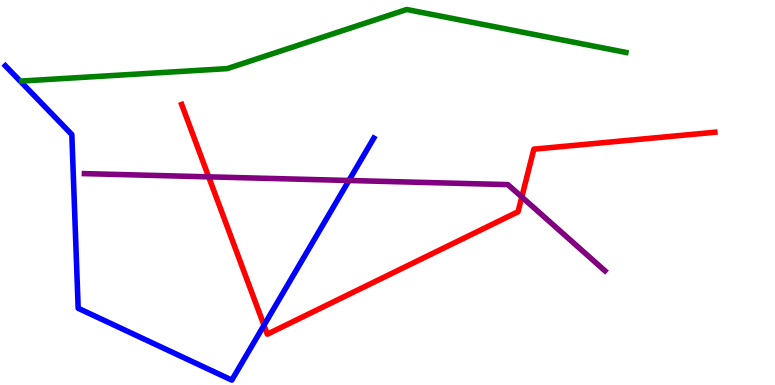[{'lines': ['blue', 'red'], 'intersections': [{'x': 3.41, 'y': 1.55}]}, {'lines': ['green', 'red'], 'intersections': []}, {'lines': ['purple', 'red'], 'intersections': [{'x': 2.69, 'y': 5.41}, {'x': 6.73, 'y': 4.88}]}, {'lines': ['blue', 'green'], 'intersections': []}, {'lines': ['blue', 'purple'], 'intersections': [{'x': 4.5, 'y': 5.31}]}, {'lines': ['green', 'purple'], 'intersections': []}]